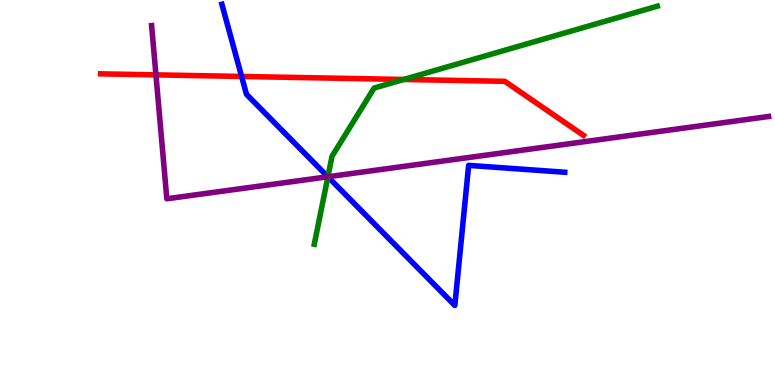[{'lines': ['blue', 'red'], 'intersections': [{'x': 3.12, 'y': 8.01}]}, {'lines': ['green', 'red'], 'intersections': [{'x': 5.21, 'y': 7.94}]}, {'lines': ['purple', 'red'], 'intersections': [{'x': 2.01, 'y': 8.06}]}, {'lines': ['blue', 'green'], 'intersections': [{'x': 4.23, 'y': 5.41}]}, {'lines': ['blue', 'purple'], 'intersections': [{'x': 4.23, 'y': 5.41}]}, {'lines': ['green', 'purple'], 'intersections': [{'x': 4.23, 'y': 5.41}]}]